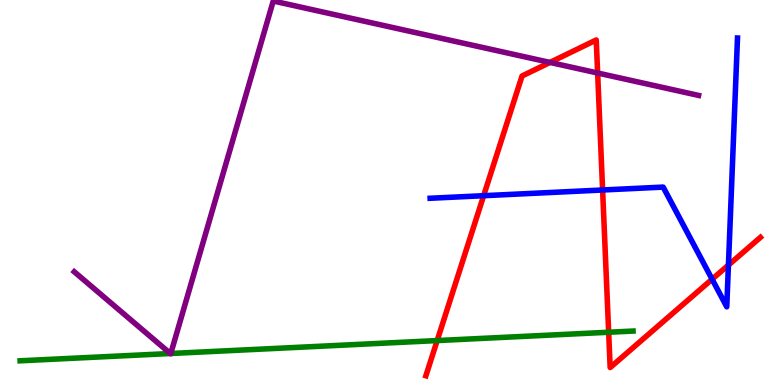[{'lines': ['blue', 'red'], 'intersections': [{'x': 6.24, 'y': 4.92}, {'x': 7.78, 'y': 5.07}, {'x': 9.19, 'y': 2.75}, {'x': 9.4, 'y': 3.11}]}, {'lines': ['green', 'red'], 'intersections': [{'x': 5.64, 'y': 1.15}, {'x': 7.85, 'y': 1.37}]}, {'lines': ['purple', 'red'], 'intersections': [{'x': 7.1, 'y': 8.38}, {'x': 7.71, 'y': 8.1}]}, {'lines': ['blue', 'green'], 'intersections': []}, {'lines': ['blue', 'purple'], 'intersections': []}, {'lines': ['green', 'purple'], 'intersections': [{'x': 2.2, 'y': 0.818}, {'x': 2.2, 'y': 0.818}]}]